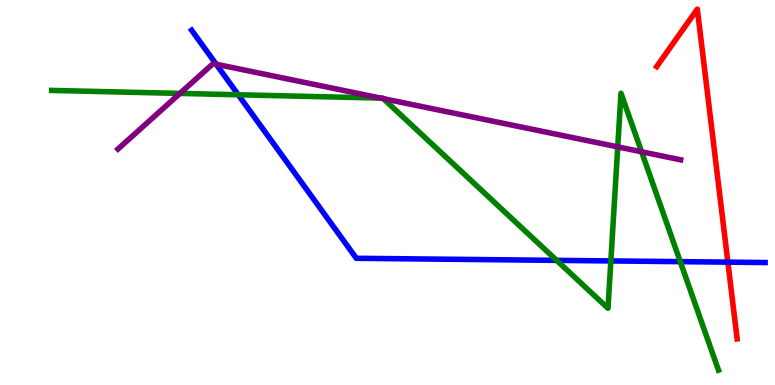[{'lines': ['blue', 'red'], 'intersections': [{'x': 9.39, 'y': 3.19}]}, {'lines': ['green', 'red'], 'intersections': []}, {'lines': ['purple', 'red'], 'intersections': []}, {'lines': ['blue', 'green'], 'intersections': [{'x': 3.07, 'y': 7.54}, {'x': 7.18, 'y': 3.24}, {'x': 7.88, 'y': 3.22}, {'x': 8.78, 'y': 3.2}]}, {'lines': ['blue', 'purple'], 'intersections': [{'x': 2.79, 'y': 8.33}]}, {'lines': ['green', 'purple'], 'intersections': [{'x': 2.32, 'y': 7.57}, {'x': 4.91, 'y': 7.45}, {'x': 4.95, 'y': 7.44}, {'x': 7.97, 'y': 6.19}, {'x': 8.28, 'y': 6.06}]}]